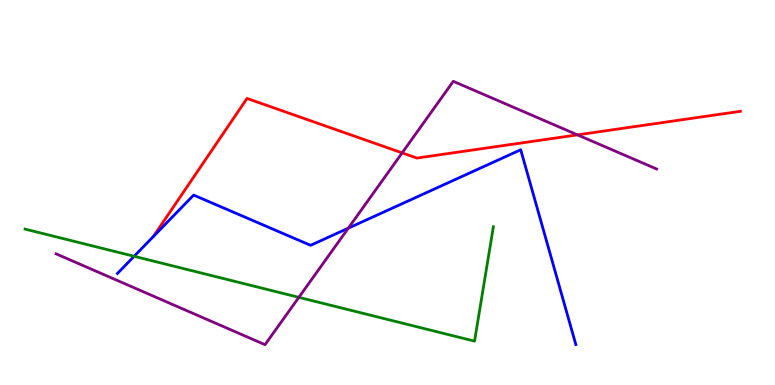[{'lines': ['blue', 'red'], 'intersections': []}, {'lines': ['green', 'red'], 'intersections': []}, {'lines': ['purple', 'red'], 'intersections': [{'x': 5.19, 'y': 6.03}, {'x': 7.45, 'y': 6.5}]}, {'lines': ['blue', 'green'], 'intersections': [{'x': 1.73, 'y': 3.34}]}, {'lines': ['blue', 'purple'], 'intersections': [{'x': 4.49, 'y': 4.07}]}, {'lines': ['green', 'purple'], 'intersections': [{'x': 3.86, 'y': 2.28}]}]